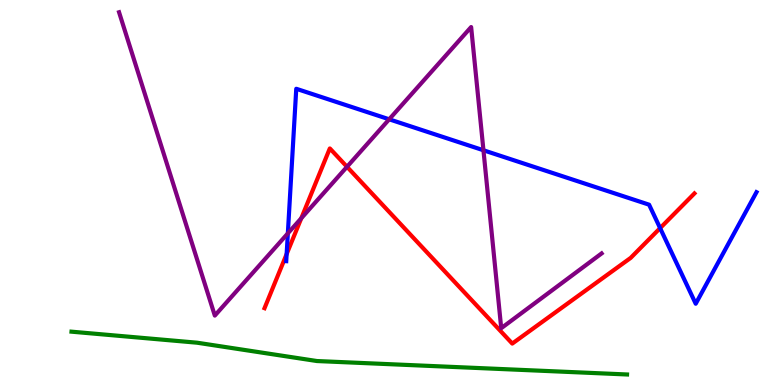[{'lines': ['blue', 'red'], 'intersections': [{'x': 3.7, 'y': 3.4}, {'x': 8.52, 'y': 4.07}]}, {'lines': ['green', 'red'], 'intersections': []}, {'lines': ['purple', 'red'], 'intersections': [{'x': 3.89, 'y': 4.33}, {'x': 4.48, 'y': 5.67}]}, {'lines': ['blue', 'green'], 'intersections': []}, {'lines': ['blue', 'purple'], 'intersections': [{'x': 3.71, 'y': 3.94}, {'x': 5.02, 'y': 6.9}, {'x': 6.24, 'y': 6.1}]}, {'lines': ['green', 'purple'], 'intersections': []}]